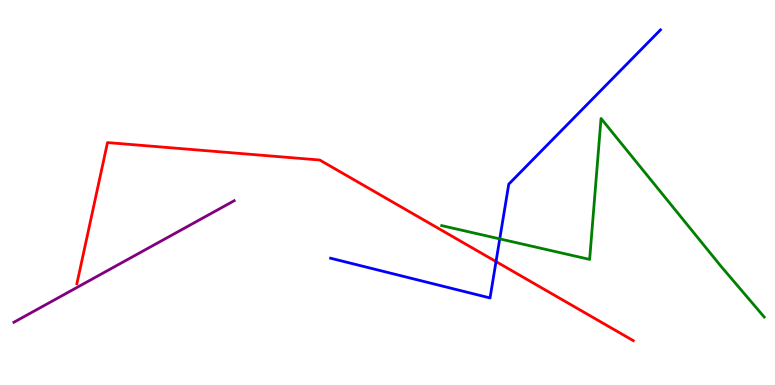[{'lines': ['blue', 'red'], 'intersections': [{'x': 6.4, 'y': 3.21}]}, {'lines': ['green', 'red'], 'intersections': []}, {'lines': ['purple', 'red'], 'intersections': []}, {'lines': ['blue', 'green'], 'intersections': [{'x': 6.45, 'y': 3.8}]}, {'lines': ['blue', 'purple'], 'intersections': []}, {'lines': ['green', 'purple'], 'intersections': []}]